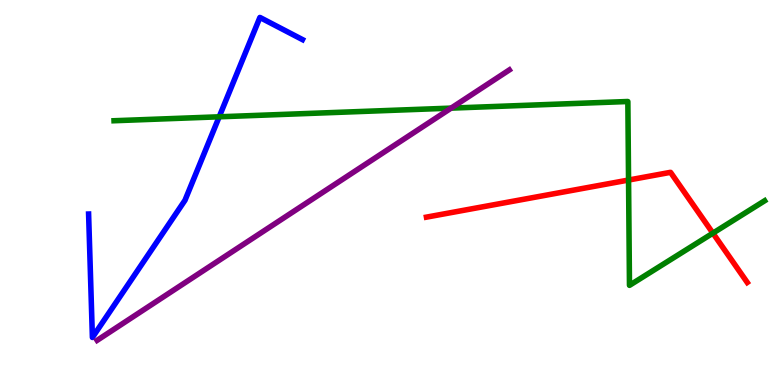[{'lines': ['blue', 'red'], 'intersections': []}, {'lines': ['green', 'red'], 'intersections': [{'x': 8.11, 'y': 5.32}, {'x': 9.2, 'y': 3.94}]}, {'lines': ['purple', 'red'], 'intersections': []}, {'lines': ['blue', 'green'], 'intersections': [{'x': 2.83, 'y': 6.97}]}, {'lines': ['blue', 'purple'], 'intersections': []}, {'lines': ['green', 'purple'], 'intersections': [{'x': 5.82, 'y': 7.19}]}]